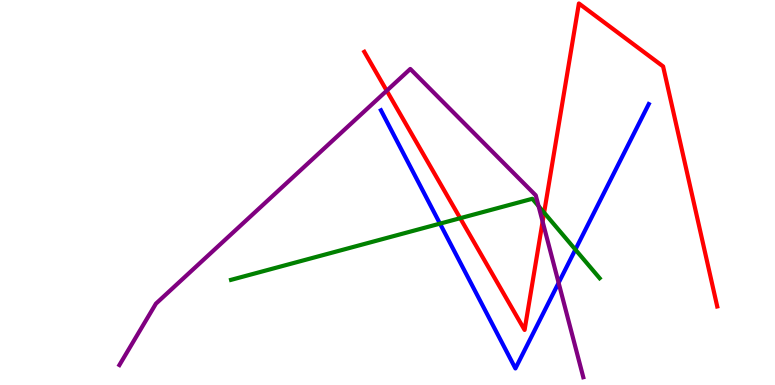[{'lines': ['blue', 'red'], 'intersections': []}, {'lines': ['green', 'red'], 'intersections': [{'x': 5.94, 'y': 4.33}, {'x': 7.02, 'y': 4.48}]}, {'lines': ['purple', 'red'], 'intersections': [{'x': 4.99, 'y': 7.64}, {'x': 7.0, 'y': 4.24}]}, {'lines': ['blue', 'green'], 'intersections': [{'x': 5.68, 'y': 4.19}, {'x': 7.42, 'y': 3.52}]}, {'lines': ['blue', 'purple'], 'intersections': [{'x': 7.21, 'y': 2.65}]}, {'lines': ['green', 'purple'], 'intersections': [{'x': 6.95, 'y': 4.65}]}]